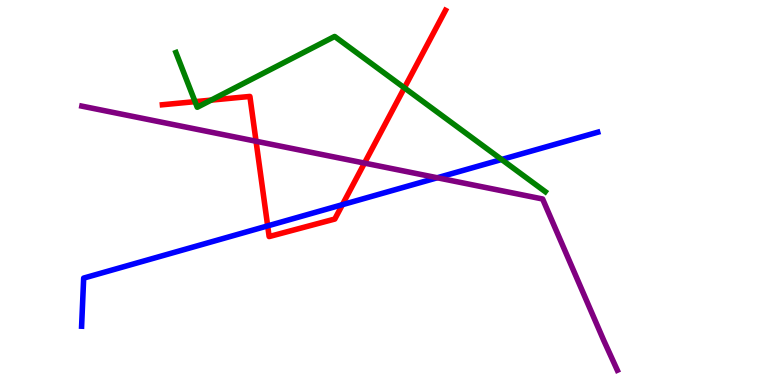[{'lines': ['blue', 'red'], 'intersections': [{'x': 3.45, 'y': 4.13}, {'x': 4.42, 'y': 4.68}]}, {'lines': ['green', 'red'], 'intersections': [{'x': 2.52, 'y': 7.36}, {'x': 2.72, 'y': 7.4}, {'x': 5.22, 'y': 7.72}]}, {'lines': ['purple', 'red'], 'intersections': [{'x': 3.3, 'y': 6.33}, {'x': 4.7, 'y': 5.76}]}, {'lines': ['blue', 'green'], 'intersections': [{'x': 6.47, 'y': 5.86}]}, {'lines': ['blue', 'purple'], 'intersections': [{'x': 5.64, 'y': 5.38}]}, {'lines': ['green', 'purple'], 'intersections': []}]